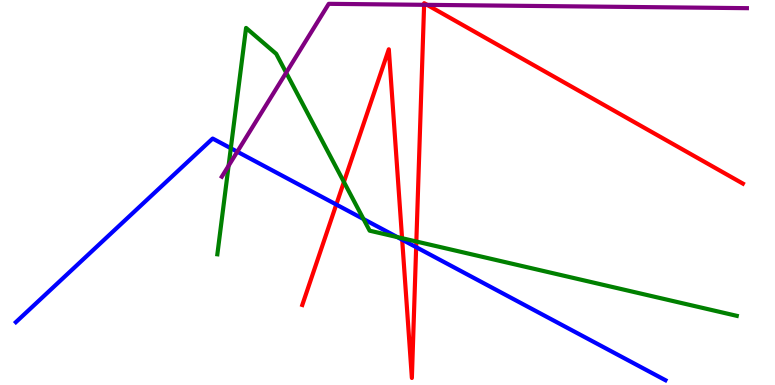[{'lines': ['blue', 'red'], 'intersections': [{'x': 4.34, 'y': 4.69}, {'x': 5.19, 'y': 3.77}, {'x': 5.37, 'y': 3.58}]}, {'lines': ['green', 'red'], 'intersections': [{'x': 4.44, 'y': 5.27}, {'x': 5.19, 'y': 3.81}, {'x': 5.37, 'y': 3.73}]}, {'lines': ['purple', 'red'], 'intersections': [{'x': 5.47, 'y': 9.87}, {'x': 5.51, 'y': 9.87}]}, {'lines': ['blue', 'green'], 'intersections': [{'x': 2.98, 'y': 6.15}, {'x': 4.69, 'y': 4.31}, {'x': 5.13, 'y': 3.84}]}, {'lines': ['blue', 'purple'], 'intersections': [{'x': 3.06, 'y': 6.06}]}, {'lines': ['green', 'purple'], 'intersections': [{'x': 2.95, 'y': 5.69}, {'x': 3.69, 'y': 8.11}]}]